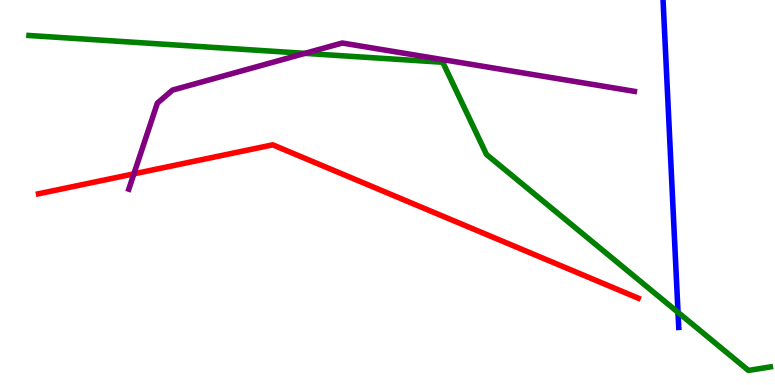[{'lines': ['blue', 'red'], 'intersections': []}, {'lines': ['green', 'red'], 'intersections': []}, {'lines': ['purple', 'red'], 'intersections': [{'x': 1.73, 'y': 5.48}]}, {'lines': ['blue', 'green'], 'intersections': [{'x': 8.75, 'y': 1.89}]}, {'lines': ['blue', 'purple'], 'intersections': []}, {'lines': ['green', 'purple'], 'intersections': [{'x': 3.94, 'y': 8.61}]}]